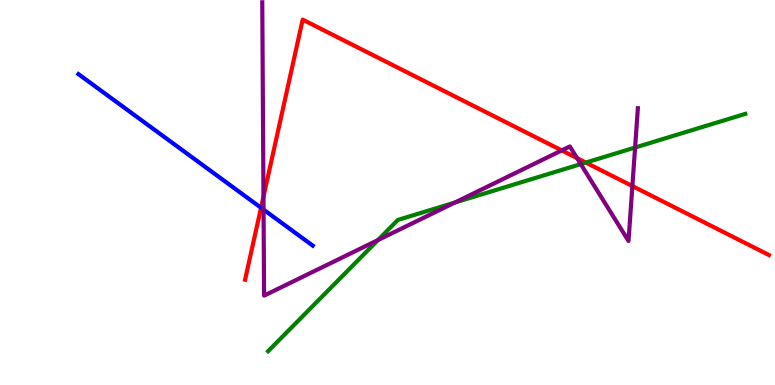[{'lines': ['blue', 'red'], 'intersections': [{'x': 3.37, 'y': 4.6}]}, {'lines': ['green', 'red'], 'intersections': [{'x': 7.56, 'y': 5.78}]}, {'lines': ['purple', 'red'], 'intersections': [{'x': 3.4, 'y': 4.89}, {'x': 7.25, 'y': 6.09}, {'x': 7.45, 'y': 5.89}, {'x': 8.16, 'y': 5.17}]}, {'lines': ['blue', 'green'], 'intersections': []}, {'lines': ['blue', 'purple'], 'intersections': [{'x': 3.4, 'y': 4.56}]}, {'lines': ['green', 'purple'], 'intersections': [{'x': 4.88, 'y': 3.76}, {'x': 5.87, 'y': 4.74}, {'x': 7.49, 'y': 5.74}, {'x': 8.19, 'y': 6.17}]}]